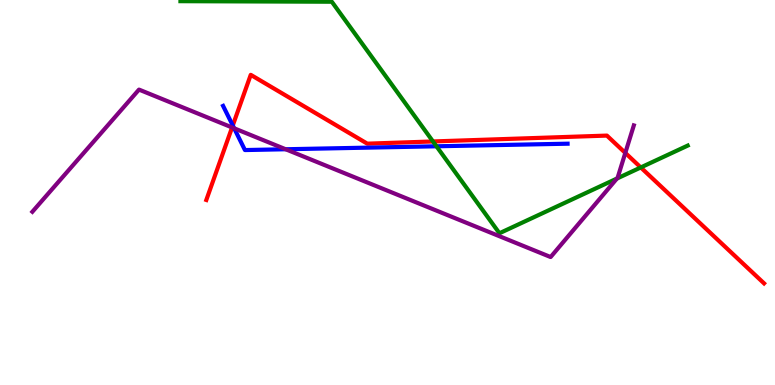[{'lines': ['blue', 'red'], 'intersections': [{'x': 3.0, 'y': 6.74}]}, {'lines': ['green', 'red'], 'intersections': [{'x': 5.59, 'y': 6.33}, {'x': 8.27, 'y': 5.65}]}, {'lines': ['purple', 'red'], 'intersections': [{'x': 2.99, 'y': 6.69}, {'x': 8.07, 'y': 6.03}]}, {'lines': ['blue', 'green'], 'intersections': [{'x': 5.63, 'y': 6.2}]}, {'lines': ['blue', 'purple'], 'intersections': [{'x': 3.02, 'y': 6.67}, {'x': 3.69, 'y': 6.12}]}, {'lines': ['green', 'purple'], 'intersections': [{'x': 7.96, 'y': 5.36}]}]